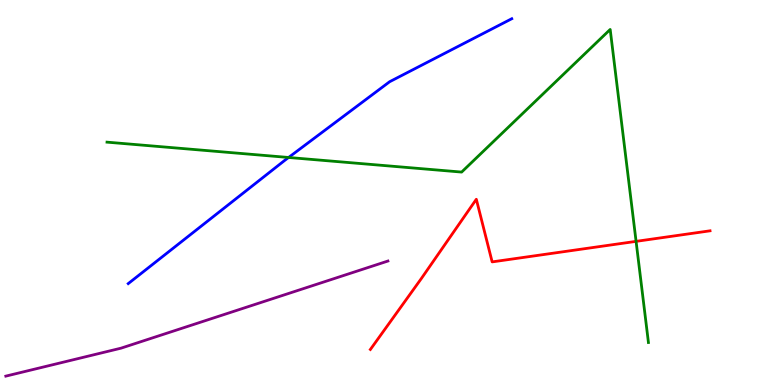[{'lines': ['blue', 'red'], 'intersections': []}, {'lines': ['green', 'red'], 'intersections': [{'x': 8.21, 'y': 3.73}]}, {'lines': ['purple', 'red'], 'intersections': []}, {'lines': ['blue', 'green'], 'intersections': [{'x': 3.72, 'y': 5.91}]}, {'lines': ['blue', 'purple'], 'intersections': []}, {'lines': ['green', 'purple'], 'intersections': []}]